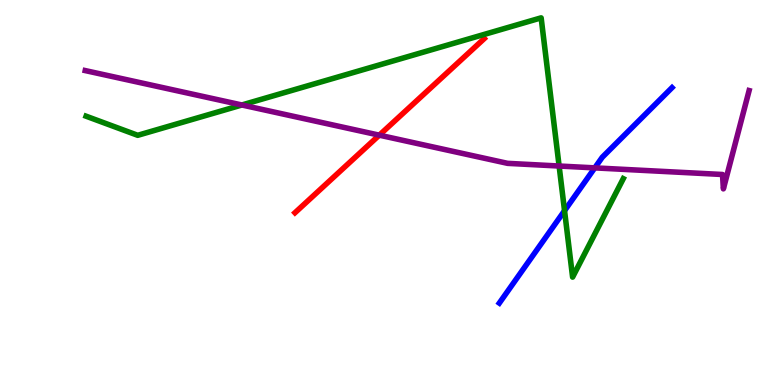[{'lines': ['blue', 'red'], 'intersections': []}, {'lines': ['green', 'red'], 'intersections': []}, {'lines': ['purple', 'red'], 'intersections': [{'x': 4.89, 'y': 6.49}]}, {'lines': ['blue', 'green'], 'intersections': [{'x': 7.28, 'y': 4.53}]}, {'lines': ['blue', 'purple'], 'intersections': [{'x': 7.67, 'y': 5.64}]}, {'lines': ['green', 'purple'], 'intersections': [{'x': 3.12, 'y': 7.27}, {'x': 7.21, 'y': 5.69}]}]